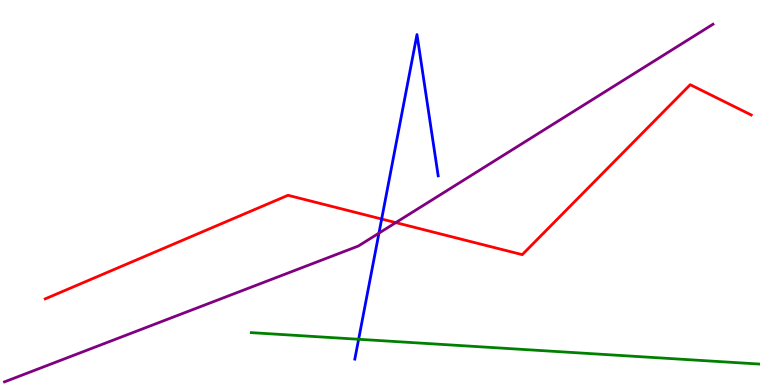[{'lines': ['blue', 'red'], 'intersections': [{'x': 4.92, 'y': 4.31}]}, {'lines': ['green', 'red'], 'intersections': []}, {'lines': ['purple', 'red'], 'intersections': [{'x': 5.11, 'y': 4.22}]}, {'lines': ['blue', 'green'], 'intersections': [{'x': 4.63, 'y': 1.19}]}, {'lines': ['blue', 'purple'], 'intersections': [{'x': 4.89, 'y': 3.94}]}, {'lines': ['green', 'purple'], 'intersections': []}]